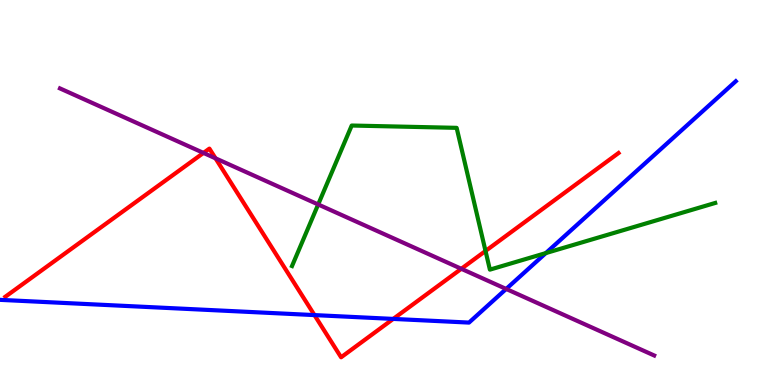[{'lines': ['blue', 'red'], 'intersections': [{'x': 4.06, 'y': 1.82}, {'x': 5.07, 'y': 1.72}]}, {'lines': ['green', 'red'], 'intersections': [{'x': 6.26, 'y': 3.48}]}, {'lines': ['purple', 'red'], 'intersections': [{'x': 2.63, 'y': 6.03}, {'x': 2.78, 'y': 5.89}, {'x': 5.95, 'y': 3.02}]}, {'lines': ['blue', 'green'], 'intersections': [{'x': 7.04, 'y': 3.43}]}, {'lines': ['blue', 'purple'], 'intersections': [{'x': 6.53, 'y': 2.49}]}, {'lines': ['green', 'purple'], 'intersections': [{'x': 4.11, 'y': 4.69}]}]